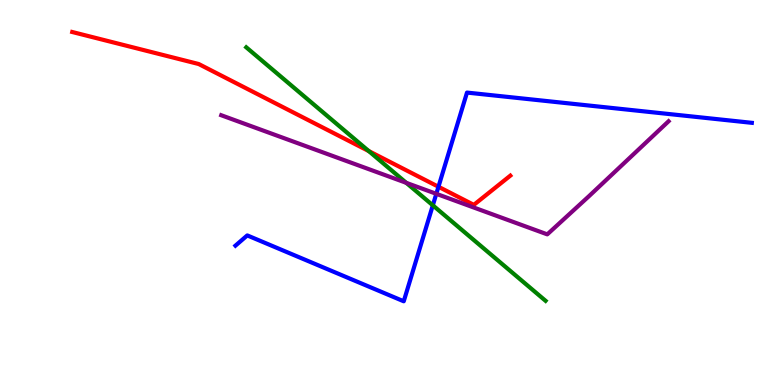[{'lines': ['blue', 'red'], 'intersections': [{'x': 5.66, 'y': 5.15}]}, {'lines': ['green', 'red'], 'intersections': [{'x': 4.76, 'y': 6.08}]}, {'lines': ['purple', 'red'], 'intersections': []}, {'lines': ['blue', 'green'], 'intersections': [{'x': 5.58, 'y': 4.67}]}, {'lines': ['blue', 'purple'], 'intersections': [{'x': 5.63, 'y': 4.97}]}, {'lines': ['green', 'purple'], 'intersections': [{'x': 5.24, 'y': 5.25}]}]